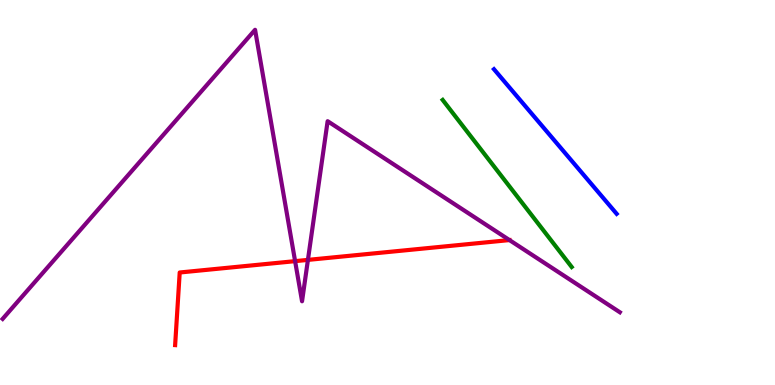[{'lines': ['blue', 'red'], 'intersections': []}, {'lines': ['green', 'red'], 'intersections': []}, {'lines': ['purple', 'red'], 'intersections': [{'x': 3.81, 'y': 3.22}, {'x': 3.97, 'y': 3.25}, {'x': 6.57, 'y': 3.76}]}, {'lines': ['blue', 'green'], 'intersections': []}, {'lines': ['blue', 'purple'], 'intersections': []}, {'lines': ['green', 'purple'], 'intersections': []}]